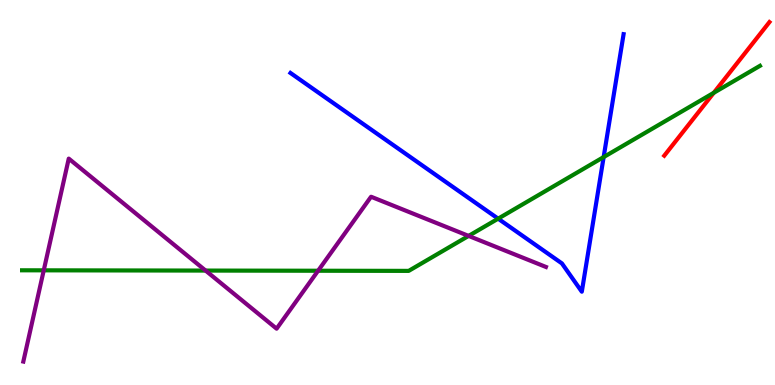[{'lines': ['blue', 'red'], 'intersections': []}, {'lines': ['green', 'red'], 'intersections': [{'x': 9.21, 'y': 7.59}]}, {'lines': ['purple', 'red'], 'intersections': []}, {'lines': ['blue', 'green'], 'intersections': [{'x': 6.43, 'y': 4.32}, {'x': 7.79, 'y': 5.92}]}, {'lines': ['blue', 'purple'], 'intersections': []}, {'lines': ['green', 'purple'], 'intersections': [{'x': 0.565, 'y': 2.98}, {'x': 2.65, 'y': 2.97}, {'x': 4.1, 'y': 2.97}, {'x': 6.05, 'y': 3.87}]}]